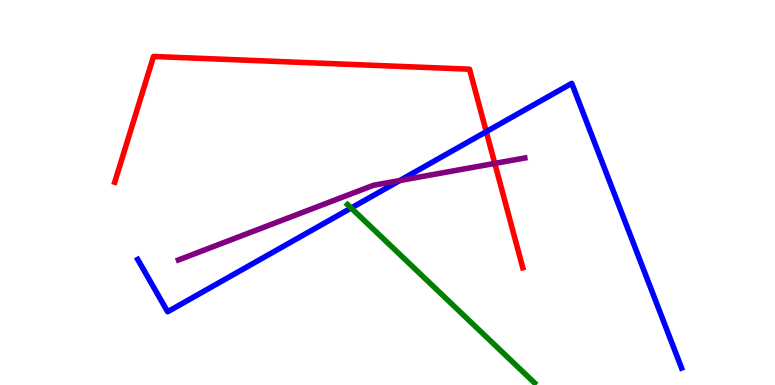[{'lines': ['blue', 'red'], 'intersections': [{'x': 6.27, 'y': 6.58}]}, {'lines': ['green', 'red'], 'intersections': []}, {'lines': ['purple', 'red'], 'intersections': [{'x': 6.38, 'y': 5.76}]}, {'lines': ['blue', 'green'], 'intersections': [{'x': 4.53, 'y': 4.6}]}, {'lines': ['blue', 'purple'], 'intersections': [{'x': 5.16, 'y': 5.31}]}, {'lines': ['green', 'purple'], 'intersections': []}]